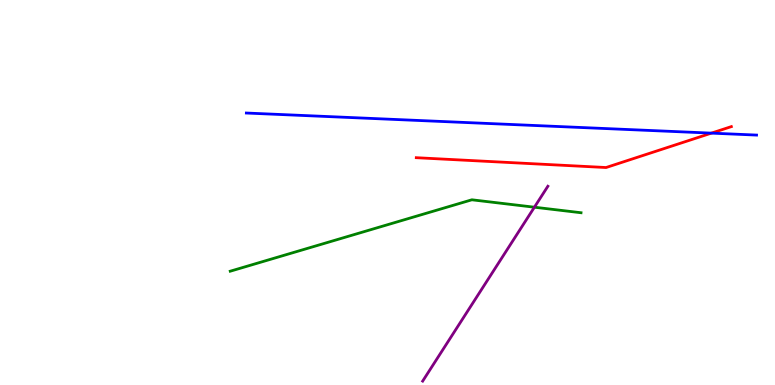[{'lines': ['blue', 'red'], 'intersections': [{'x': 9.18, 'y': 6.54}]}, {'lines': ['green', 'red'], 'intersections': []}, {'lines': ['purple', 'red'], 'intersections': []}, {'lines': ['blue', 'green'], 'intersections': []}, {'lines': ['blue', 'purple'], 'intersections': []}, {'lines': ['green', 'purple'], 'intersections': [{'x': 6.9, 'y': 4.62}]}]